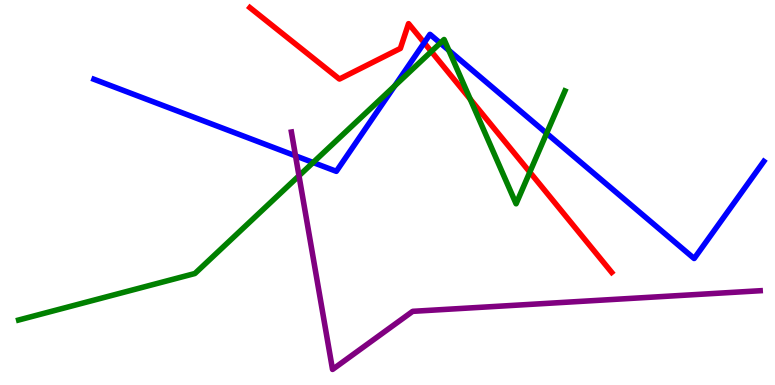[{'lines': ['blue', 'red'], 'intersections': [{'x': 5.47, 'y': 8.89}]}, {'lines': ['green', 'red'], 'intersections': [{'x': 5.57, 'y': 8.66}, {'x': 6.07, 'y': 7.42}, {'x': 6.84, 'y': 5.53}]}, {'lines': ['purple', 'red'], 'intersections': []}, {'lines': ['blue', 'green'], 'intersections': [{'x': 4.04, 'y': 5.78}, {'x': 5.09, 'y': 7.77}, {'x': 5.68, 'y': 8.88}, {'x': 5.79, 'y': 8.69}, {'x': 7.05, 'y': 6.54}]}, {'lines': ['blue', 'purple'], 'intersections': [{'x': 3.81, 'y': 5.95}]}, {'lines': ['green', 'purple'], 'intersections': [{'x': 3.86, 'y': 5.43}]}]